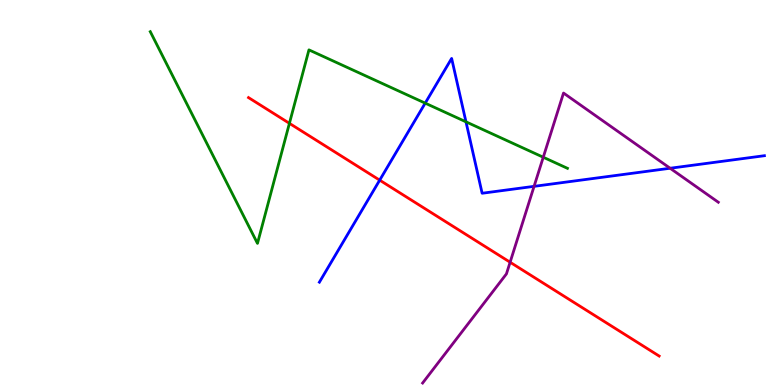[{'lines': ['blue', 'red'], 'intersections': [{'x': 4.9, 'y': 5.32}]}, {'lines': ['green', 'red'], 'intersections': [{'x': 3.73, 'y': 6.8}]}, {'lines': ['purple', 'red'], 'intersections': [{'x': 6.58, 'y': 3.19}]}, {'lines': ['blue', 'green'], 'intersections': [{'x': 5.49, 'y': 7.32}, {'x': 6.01, 'y': 6.84}]}, {'lines': ['blue', 'purple'], 'intersections': [{'x': 6.89, 'y': 5.16}, {'x': 8.65, 'y': 5.63}]}, {'lines': ['green', 'purple'], 'intersections': [{'x': 7.01, 'y': 5.92}]}]